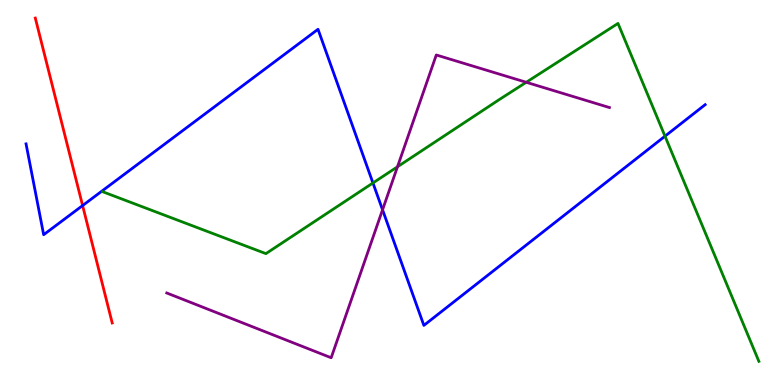[{'lines': ['blue', 'red'], 'intersections': [{'x': 1.07, 'y': 4.66}]}, {'lines': ['green', 'red'], 'intersections': []}, {'lines': ['purple', 'red'], 'intersections': []}, {'lines': ['blue', 'green'], 'intersections': [{'x': 4.81, 'y': 5.25}, {'x': 8.58, 'y': 6.46}]}, {'lines': ['blue', 'purple'], 'intersections': [{'x': 4.94, 'y': 4.55}]}, {'lines': ['green', 'purple'], 'intersections': [{'x': 5.13, 'y': 5.67}, {'x': 6.79, 'y': 7.86}]}]